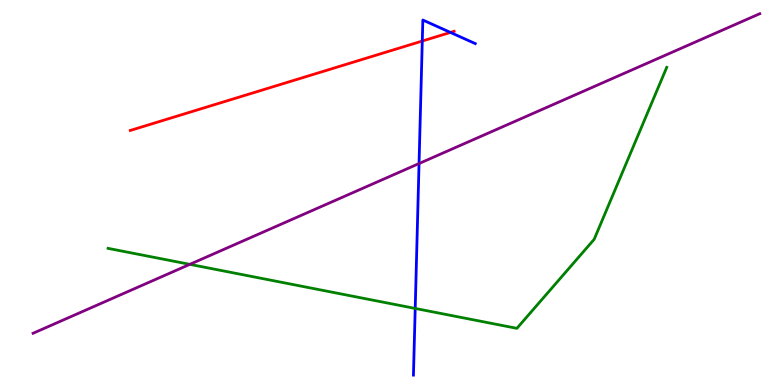[{'lines': ['blue', 'red'], 'intersections': [{'x': 5.45, 'y': 8.93}, {'x': 5.81, 'y': 9.16}]}, {'lines': ['green', 'red'], 'intersections': []}, {'lines': ['purple', 'red'], 'intersections': []}, {'lines': ['blue', 'green'], 'intersections': [{'x': 5.36, 'y': 1.99}]}, {'lines': ['blue', 'purple'], 'intersections': [{'x': 5.41, 'y': 5.75}]}, {'lines': ['green', 'purple'], 'intersections': [{'x': 2.45, 'y': 3.13}]}]